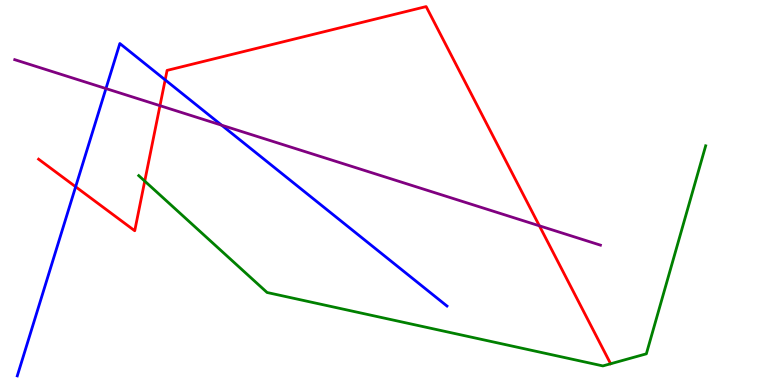[{'lines': ['blue', 'red'], 'intersections': [{'x': 0.976, 'y': 5.15}, {'x': 2.13, 'y': 7.93}]}, {'lines': ['green', 'red'], 'intersections': [{'x': 1.87, 'y': 5.3}]}, {'lines': ['purple', 'red'], 'intersections': [{'x': 2.06, 'y': 7.26}, {'x': 6.96, 'y': 4.13}]}, {'lines': ['blue', 'green'], 'intersections': []}, {'lines': ['blue', 'purple'], 'intersections': [{'x': 1.37, 'y': 7.7}, {'x': 2.86, 'y': 6.75}]}, {'lines': ['green', 'purple'], 'intersections': []}]